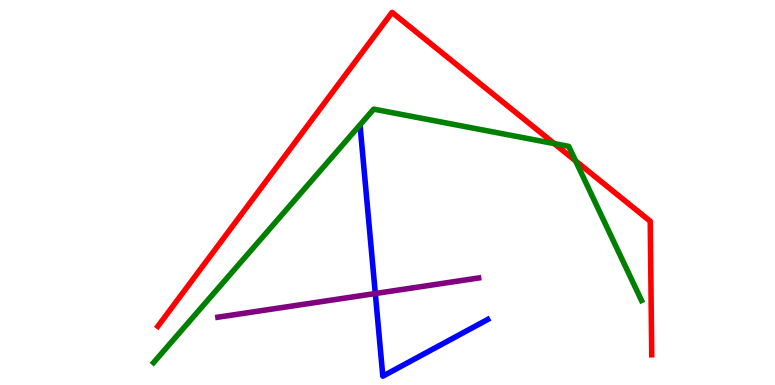[{'lines': ['blue', 'red'], 'intersections': []}, {'lines': ['green', 'red'], 'intersections': [{'x': 7.15, 'y': 6.27}, {'x': 7.43, 'y': 5.82}]}, {'lines': ['purple', 'red'], 'intersections': []}, {'lines': ['blue', 'green'], 'intersections': []}, {'lines': ['blue', 'purple'], 'intersections': [{'x': 4.84, 'y': 2.38}]}, {'lines': ['green', 'purple'], 'intersections': []}]